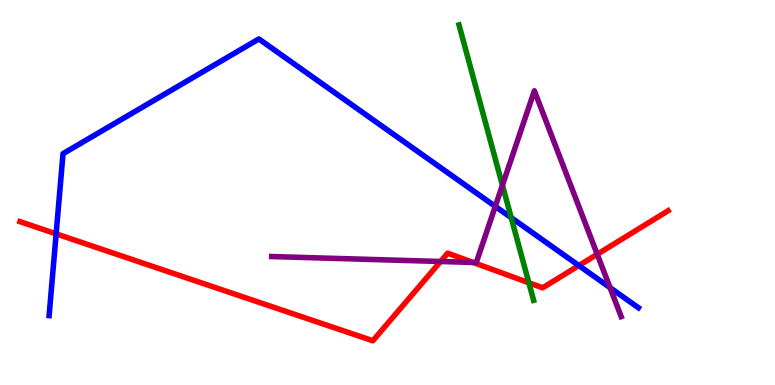[{'lines': ['blue', 'red'], 'intersections': [{'x': 0.724, 'y': 3.93}, {'x': 7.47, 'y': 3.1}]}, {'lines': ['green', 'red'], 'intersections': [{'x': 6.82, 'y': 2.66}]}, {'lines': ['purple', 'red'], 'intersections': [{'x': 5.68, 'y': 3.21}, {'x': 6.1, 'y': 3.18}, {'x': 7.71, 'y': 3.4}]}, {'lines': ['blue', 'green'], 'intersections': [{'x': 6.6, 'y': 4.35}]}, {'lines': ['blue', 'purple'], 'intersections': [{'x': 6.39, 'y': 4.64}, {'x': 7.87, 'y': 2.53}]}, {'lines': ['green', 'purple'], 'intersections': [{'x': 6.48, 'y': 5.19}]}]